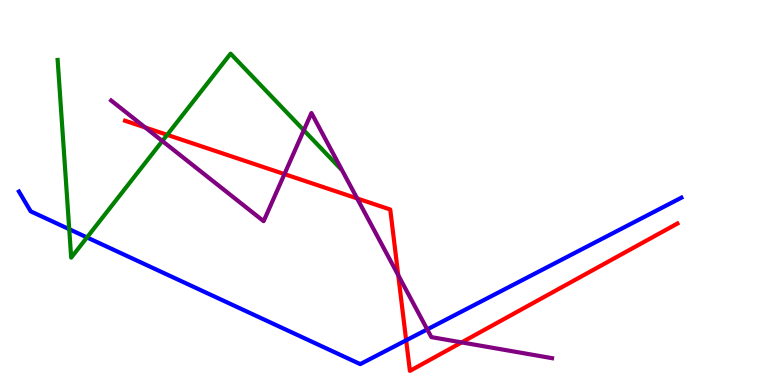[{'lines': ['blue', 'red'], 'intersections': [{'x': 5.24, 'y': 1.16}]}, {'lines': ['green', 'red'], 'intersections': [{'x': 2.16, 'y': 6.5}]}, {'lines': ['purple', 'red'], 'intersections': [{'x': 1.87, 'y': 6.69}, {'x': 3.67, 'y': 5.48}, {'x': 4.61, 'y': 4.85}, {'x': 5.14, 'y': 2.85}, {'x': 5.96, 'y': 1.11}]}, {'lines': ['blue', 'green'], 'intersections': [{'x': 0.893, 'y': 4.05}, {'x': 1.12, 'y': 3.83}]}, {'lines': ['blue', 'purple'], 'intersections': [{'x': 5.51, 'y': 1.44}]}, {'lines': ['green', 'purple'], 'intersections': [{'x': 2.09, 'y': 6.34}, {'x': 3.92, 'y': 6.62}]}]